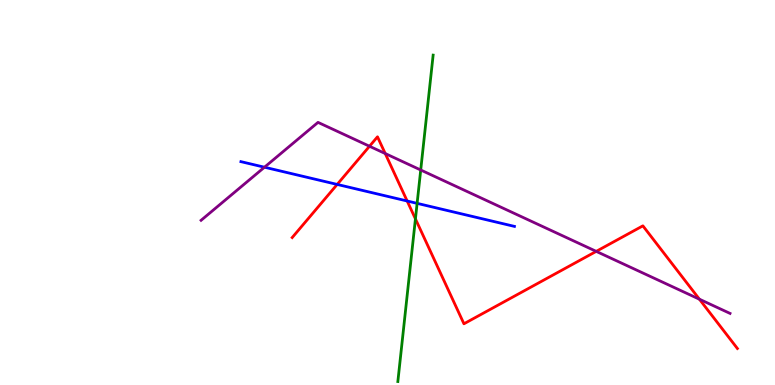[{'lines': ['blue', 'red'], 'intersections': [{'x': 4.35, 'y': 5.21}, {'x': 5.25, 'y': 4.78}]}, {'lines': ['green', 'red'], 'intersections': [{'x': 5.36, 'y': 4.31}]}, {'lines': ['purple', 'red'], 'intersections': [{'x': 4.77, 'y': 6.2}, {'x': 4.97, 'y': 6.01}, {'x': 7.69, 'y': 3.47}, {'x': 9.02, 'y': 2.23}]}, {'lines': ['blue', 'green'], 'intersections': [{'x': 5.38, 'y': 4.72}]}, {'lines': ['blue', 'purple'], 'intersections': [{'x': 3.41, 'y': 5.66}]}, {'lines': ['green', 'purple'], 'intersections': [{'x': 5.43, 'y': 5.58}]}]